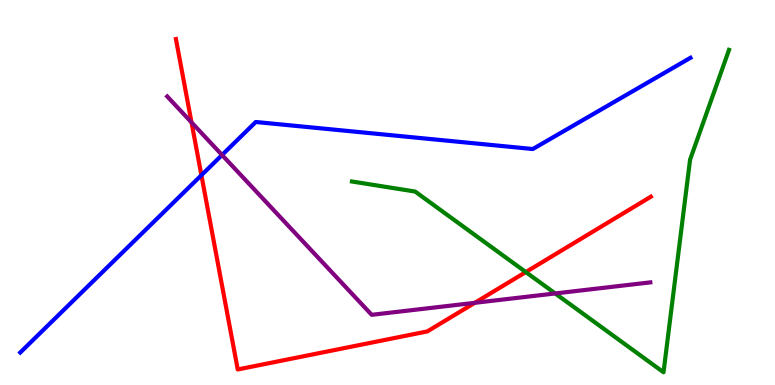[{'lines': ['blue', 'red'], 'intersections': [{'x': 2.6, 'y': 5.45}]}, {'lines': ['green', 'red'], 'intersections': [{'x': 6.78, 'y': 2.93}]}, {'lines': ['purple', 'red'], 'intersections': [{'x': 2.47, 'y': 6.82}, {'x': 6.13, 'y': 2.13}]}, {'lines': ['blue', 'green'], 'intersections': []}, {'lines': ['blue', 'purple'], 'intersections': [{'x': 2.87, 'y': 5.97}]}, {'lines': ['green', 'purple'], 'intersections': [{'x': 7.16, 'y': 2.38}]}]